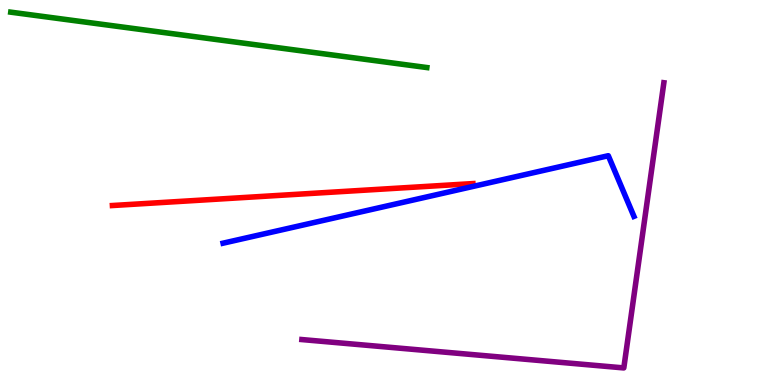[{'lines': ['blue', 'red'], 'intersections': []}, {'lines': ['green', 'red'], 'intersections': []}, {'lines': ['purple', 'red'], 'intersections': []}, {'lines': ['blue', 'green'], 'intersections': []}, {'lines': ['blue', 'purple'], 'intersections': []}, {'lines': ['green', 'purple'], 'intersections': []}]